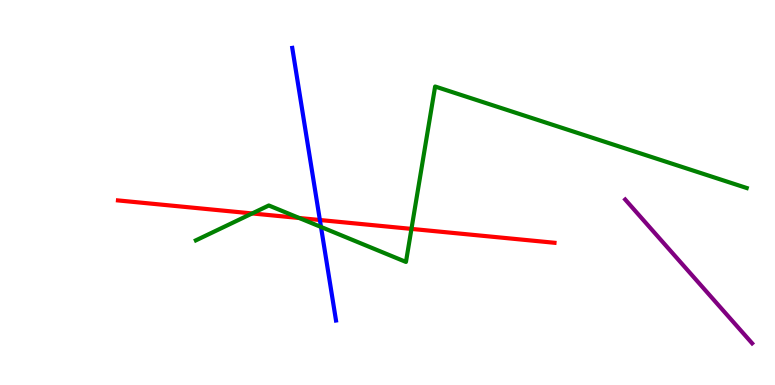[{'lines': ['blue', 'red'], 'intersections': [{'x': 4.13, 'y': 4.29}]}, {'lines': ['green', 'red'], 'intersections': [{'x': 3.25, 'y': 4.46}, {'x': 3.86, 'y': 4.34}, {'x': 5.31, 'y': 4.05}]}, {'lines': ['purple', 'red'], 'intersections': []}, {'lines': ['blue', 'green'], 'intersections': [{'x': 4.14, 'y': 4.1}]}, {'lines': ['blue', 'purple'], 'intersections': []}, {'lines': ['green', 'purple'], 'intersections': []}]